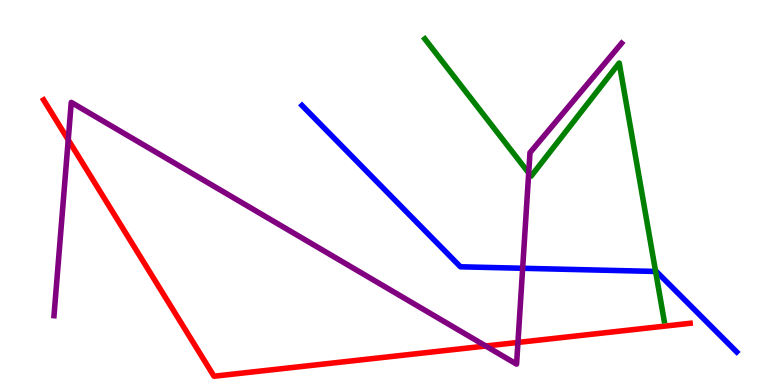[{'lines': ['blue', 'red'], 'intersections': []}, {'lines': ['green', 'red'], 'intersections': []}, {'lines': ['purple', 'red'], 'intersections': [{'x': 0.88, 'y': 6.37}, {'x': 6.27, 'y': 1.01}, {'x': 6.68, 'y': 1.11}]}, {'lines': ['blue', 'green'], 'intersections': [{'x': 8.46, 'y': 2.95}]}, {'lines': ['blue', 'purple'], 'intersections': [{'x': 6.74, 'y': 3.03}]}, {'lines': ['green', 'purple'], 'intersections': [{'x': 6.82, 'y': 5.51}]}]